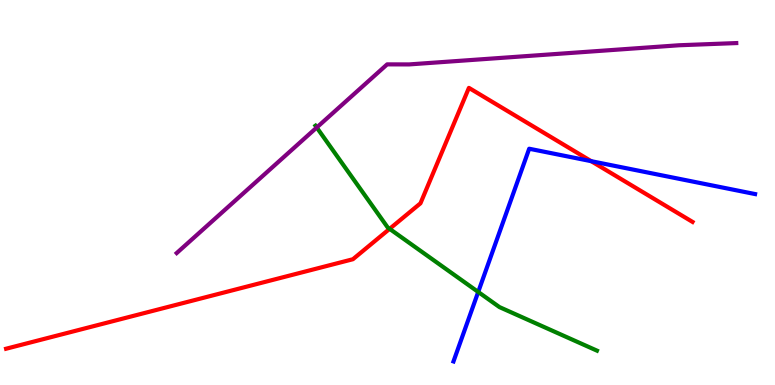[{'lines': ['blue', 'red'], 'intersections': [{'x': 7.63, 'y': 5.81}]}, {'lines': ['green', 'red'], 'intersections': [{'x': 5.03, 'y': 4.06}]}, {'lines': ['purple', 'red'], 'intersections': []}, {'lines': ['blue', 'green'], 'intersections': [{'x': 6.17, 'y': 2.42}]}, {'lines': ['blue', 'purple'], 'intersections': []}, {'lines': ['green', 'purple'], 'intersections': [{'x': 4.09, 'y': 6.69}]}]